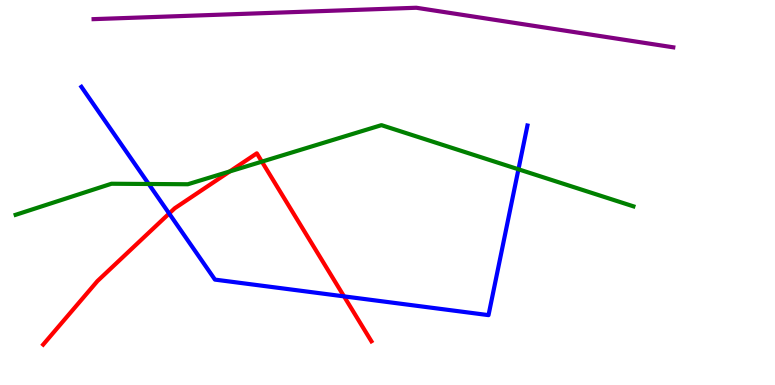[{'lines': ['blue', 'red'], 'intersections': [{'x': 2.18, 'y': 4.45}, {'x': 4.44, 'y': 2.3}]}, {'lines': ['green', 'red'], 'intersections': [{'x': 2.96, 'y': 5.55}, {'x': 3.38, 'y': 5.8}]}, {'lines': ['purple', 'red'], 'intersections': []}, {'lines': ['blue', 'green'], 'intersections': [{'x': 1.92, 'y': 5.22}, {'x': 6.69, 'y': 5.6}]}, {'lines': ['blue', 'purple'], 'intersections': []}, {'lines': ['green', 'purple'], 'intersections': []}]